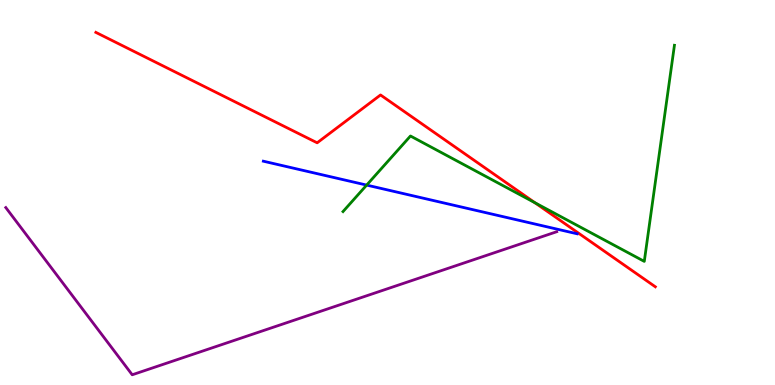[{'lines': ['blue', 'red'], 'intersections': []}, {'lines': ['green', 'red'], 'intersections': [{'x': 6.9, 'y': 4.73}]}, {'lines': ['purple', 'red'], 'intersections': []}, {'lines': ['blue', 'green'], 'intersections': [{'x': 4.73, 'y': 5.19}]}, {'lines': ['blue', 'purple'], 'intersections': []}, {'lines': ['green', 'purple'], 'intersections': []}]